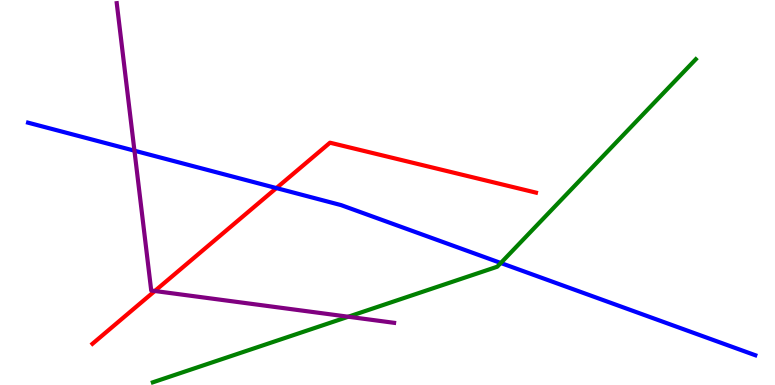[{'lines': ['blue', 'red'], 'intersections': [{'x': 3.57, 'y': 5.11}]}, {'lines': ['green', 'red'], 'intersections': []}, {'lines': ['purple', 'red'], 'intersections': [{'x': 2.0, 'y': 2.44}]}, {'lines': ['blue', 'green'], 'intersections': [{'x': 6.46, 'y': 3.17}]}, {'lines': ['blue', 'purple'], 'intersections': [{'x': 1.73, 'y': 6.09}]}, {'lines': ['green', 'purple'], 'intersections': [{'x': 4.49, 'y': 1.77}]}]